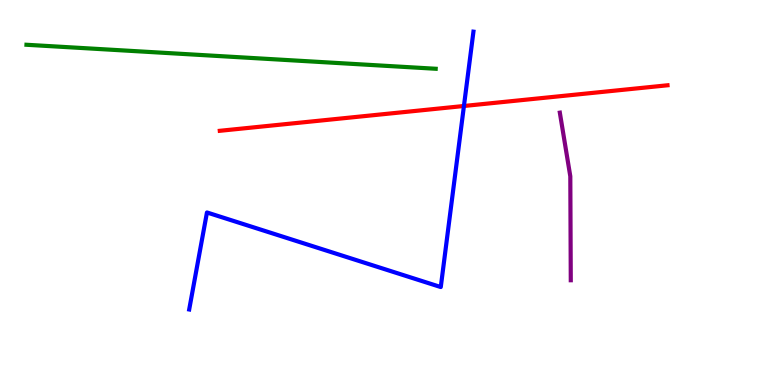[{'lines': ['blue', 'red'], 'intersections': [{'x': 5.99, 'y': 7.25}]}, {'lines': ['green', 'red'], 'intersections': []}, {'lines': ['purple', 'red'], 'intersections': []}, {'lines': ['blue', 'green'], 'intersections': []}, {'lines': ['blue', 'purple'], 'intersections': []}, {'lines': ['green', 'purple'], 'intersections': []}]